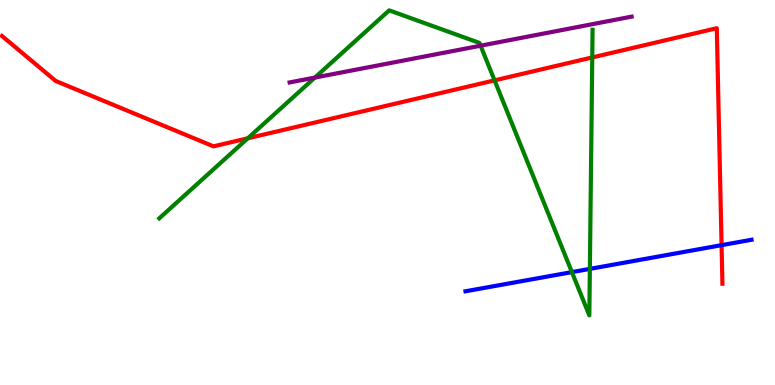[{'lines': ['blue', 'red'], 'intersections': [{'x': 9.31, 'y': 3.63}]}, {'lines': ['green', 'red'], 'intersections': [{'x': 3.2, 'y': 6.41}, {'x': 6.38, 'y': 7.91}, {'x': 7.64, 'y': 8.51}]}, {'lines': ['purple', 'red'], 'intersections': []}, {'lines': ['blue', 'green'], 'intersections': [{'x': 7.38, 'y': 2.93}, {'x': 7.61, 'y': 3.02}]}, {'lines': ['blue', 'purple'], 'intersections': []}, {'lines': ['green', 'purple'], 'intersections': [{'x': 4.06, 'y': 7.99}, {'x': 6.2, 'y': 8.81}]}]